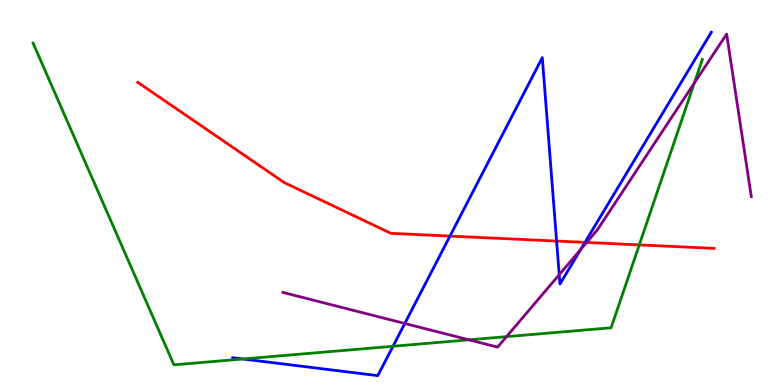[{'lines': ['blue', 'red'], 'intersections': [{'x': 5.81, 'y': 3.87}, {'x': 7.18, 'y': 3.74}, {'x': 7.55, 'y': 3.7}]}, {'lines': ['green', 'red'], 'intersections': [{'x': 8.25, 'y': 3.64}]}, {'lines': ['purple', 'red'], 'intersections': [{'x': 7.57, 'y': 3.7}]}, {'lines': ['blue', 'green'], 'intersections': [{'x': 3.13, 'y': 0.675}, {'x': 5.07, 'y': 1.01}]}, {'lines': ['blue', 'purple'], 'intersections': [{'x': 5.22, 'y': 1.6}, {'x': 7.22, 'y': 2.86}, {'x': 7.49, 'y': 3.52}]}, {'lines': ['green', 'purple'], 'intersections': [{'x': 6.05, 'y': 1.17}, {'x': 6.54, 'y': 1.26}, {'x': 8.96, 'y': 7.84}]}]